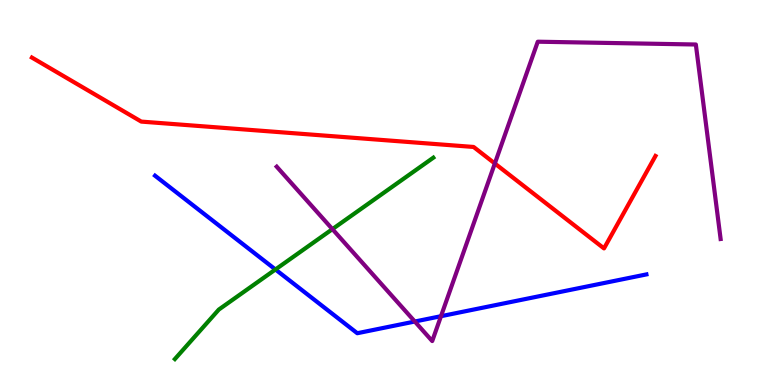[{'lines': ['blue', 'red'], 'intersections': []}, {'lines': ['green', 'red'], 'intersections': []}, {'lines': ['purple', 'red'], 'intersections': [{'x': 6.38, 'y': 5.75}]}, {'lines': ['blue', 'green'], 'intersections': [{'x': 3.55, 'y': 3.0}]}, {'lines': ['blue', 'purple'], 'intersections': [{'x': 5.35, 'y': 1.65}, {'x': 5.69, 'y': 1.79}]}, {'lines': ['green', 'purple'], 'intersections': [{'x': 4.29, 'y': 4.05}]}]